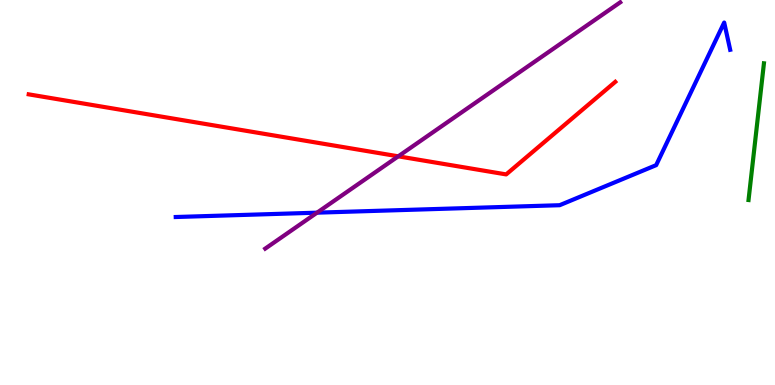[{'lines': ['blue', 'red'], 'intersections': []}, {'lines': ['green', 'red'], 'intersections': []}, {'lines': ['purple', 'red'], 'intersections': [{'x': 5.14, 'y': 5.94}]}, {'lines': ['blue', 'green'], 'intersections': []}, {'lines': ['blue', 'purple'], 'intersections': [{'x': 4.09, 'y': 4.48}]}, {'lines': ['green', 'purple'], 'intersections': []}]